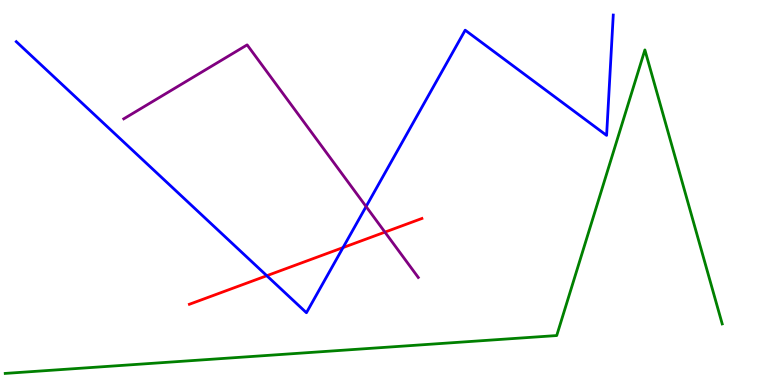[{'lines': ['blue', 'red'], 'intersections': [{'x': 3.44, 'y': 2.84}, {'x': 4.43, 'y': 3.57}]}, {'lines': ['green', 'red'], 'intersections': []}, {'lines': ['purple', 'red'], 'intersections': [{'x': 4.97, 'y': 3.97}]}, {'lines': ['blue', 'green'], 'intersections': []}, {'lines': ['blue', 'purple'], 'intersections': [{'x': 4.72, 'y': 4.64}]}, {'lines': ['green', 'purple'], 'intersections': []}]